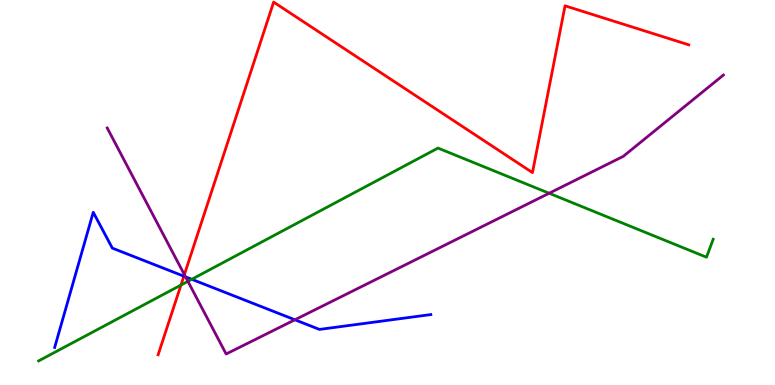[{'lines': ['blue', 'red'], 'intersections': [{'x': 2.37, 'y': 2.83}]}, {'lines': ['green', 'red'], 'intersections': [{'x': 2.34, 'y': 2.6}]}, {'lines': ['purple', 'red'], 'intersections': [{'x': 2.38, 'y': 2.87}]}, {'lines': ['blue', 'green'], 'intersections': [{'x': 2.47, 'y': 2.75}]}, {'lines': ['blue', 'purple'], 'intersections': [{'x': 2.39, 'y': 2.81}, {'x': 3.81, 'y': 1.69}]}, {'lines': ['green', 'purple'], 'intersections': [{'x': 2.42, 'y': 2.69}, {'x': 7.09, 'y': 4.98}]}]